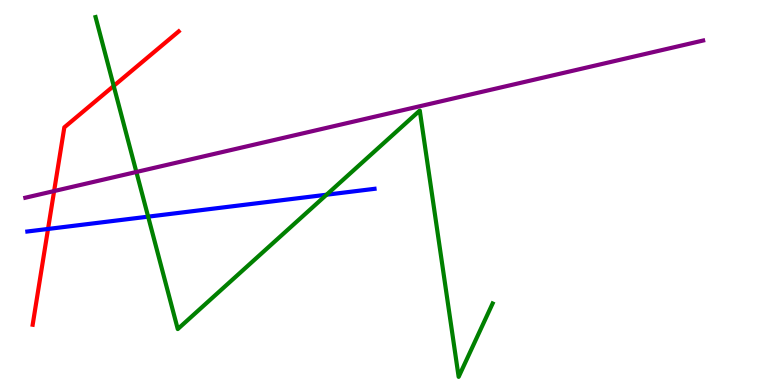[{'lines': ['blue', 'red'], 'intersections': [{'x': 0.62, 'y': 4.05}]}, {'lines': ['green', 'red'], 'intersections': [{'x': 1.47, 'y': 7.77}]}, {'lines': ['purple', 'red'], 'intersections': [{'x': 0.698, 'y': 5.04}]}, {'lines': ['blue', 'green'], 'intersections': [{'x': 1.91, 'y': 4.37}, {'x': 4.21, 'y': 4.94}]}, {'lines': ['blue', 'purple'], 'intersections': []}, {'lines': ['green', 'purple'], 'intersections': [{'x': 1.76, 'y': 5.53}]}]